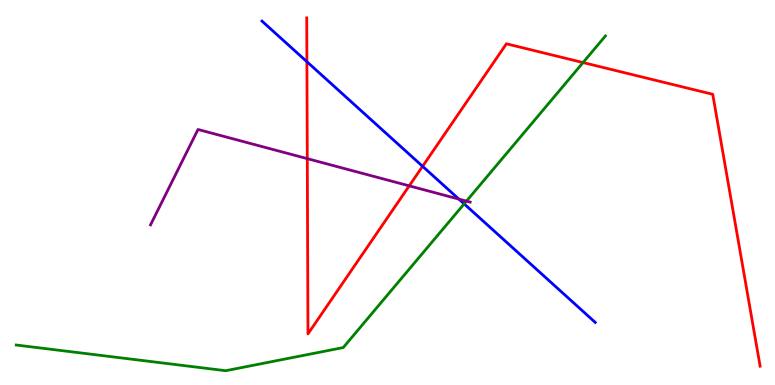[{'lines': ['blue', 'red'], 'intersections': [{'x': 3.96, 'y': 8.4}, {'x': 5.45, 'y': 5.68}]}, {'lines': ['green', 'red'], 'intersections': [{'x': 7.52, 'y': 8.38}]}, {'lines': ['purple', 'red'], 'intersections': [{'x': 3.97, 'y': 5.88}, {'x': 5.28, 'y': 5.17}]}, {'lines': ['blue', 'green'], 'intersections': [{'x': 5.99, 'y': 4.7}]}, {'lines': ['blue', 'purple'], 'intersections': [{'x': 5.92, 'y': 4.83}]}, {'lines': ['green', 'purple'], 'intersections': [{'x': 6.02, 'y': 4.78}]}]